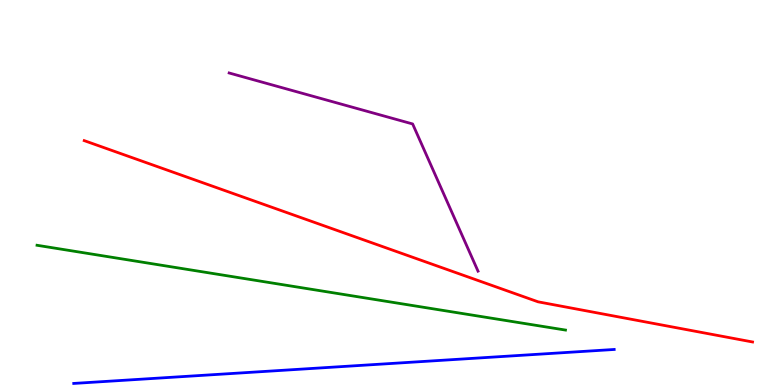[{'lines': ['blue', 'red'], 'intersections': []}, {'lines': ['green', 'red'], 'intersections': []}, {'lines': ['purple', 'red'], 'intersections': []}, {'lines': ['blue', 'green'], 'intersections': []}, {'lines': ['blue', 'purple'], 'intersections': []}, {'lines': ['green', 'purple'], 'intersections': []}]